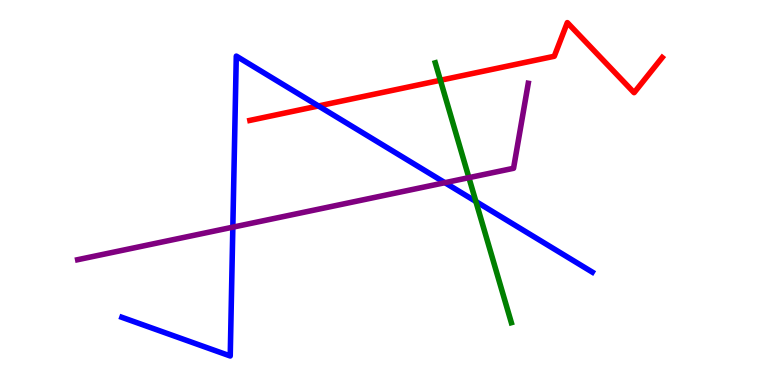[{'lines': ['blue', 'red'], 'intersections': [{'x': 4.11, 'y': 7.25}]}, {'lines': ['green', 'red'], 'intersections': [{'x': 5.68, 'y': 7.92}]}, {'lines': ['purple', 'red'], 'intersections': []}, {'lines': ['blue', 'green'], 'intersections': [{'x': 6.14, 'y': 4.77}]}, {'lines': ['blue', 'purple'], 'intersections': [{'x': 3.0, 'y': 4.1}, {'x': 5.74, 'y': 5.25}]}, {'lines': ['green', 'purple'], 'intersections': [{'x': 6.05, 'y': 5.39}]}]